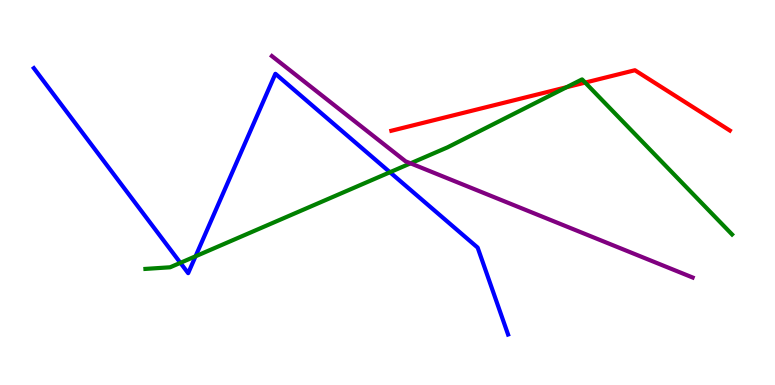[{'lines': ['blue', 'red'], 'intersections': []}, {'lines': ['green', 'red'], 'intersections': [{'x': 7.31, 'y': 7.73}, {'x': 7.55, 'y': 7.85}]}, {'lines': ['purple', 'red'], 'intersections': []}, {'lines': ['blue', 'green'], 'intersections': [{'x': 2.33, 'y': 3.17}, {'x': 2.52, 'y': 3.34}, {'x': 5.03, 'y': 5.53}]}, {'lines': ['blue', 'purple'], 'intersections': []}, {'lines': ['green', 'purple'], 'intersections': [{'x': 5.3, 'y': 5.76}]}]